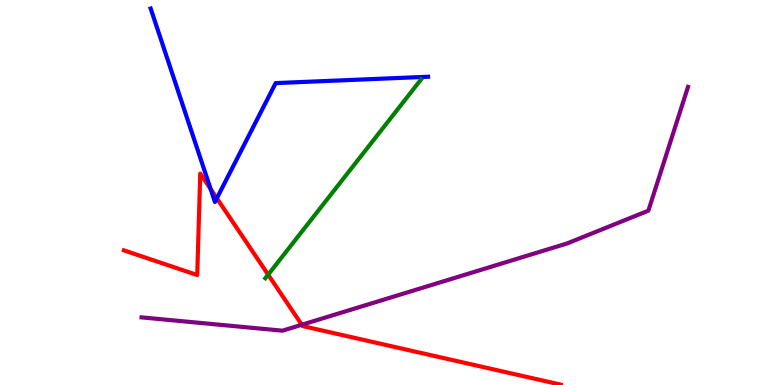[{'lines': ['blue', 'red'], 'intersections': [{'x': 2.72, 'y': 5.09}, {'x': 2.8, 'y': 4.85}]}, {'lines': ['green', 'red'], 'intersections': [{'x': 3.46, 'y': 2.87}]}, {'lines': ['purple', 'red'], 'intersections': [{'x': 3.89, 'y': 1.56}]}, {'lines': ['blue', 'green'], 'intersections': []}, {'lines': ['blue', 'purple'], 'intersections': []}, {'lines': ['green', 'purple'], 'intersections': []}]